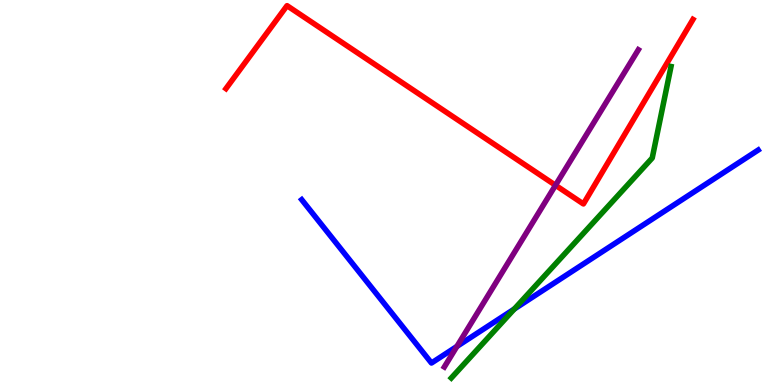[{'lines': ['blue', 'red'], 'intersections': []}, {'lines': ['green', 'red'], 'intersections': []}, {'lines': ['purple', 'red'], 'intersections': [{'x': 7.17, 'y': 5.19}]}, {'lines': ['blue', 'green'], 'intersections': [{'x': 6.64, 'y': 1.97}]}, {'lines': ['blue', 'purple'], 'intersections': [{'x': 5.9, 'y': 1.0}]}, {'lines': ['green', 'purple'], 'intersections': []}]